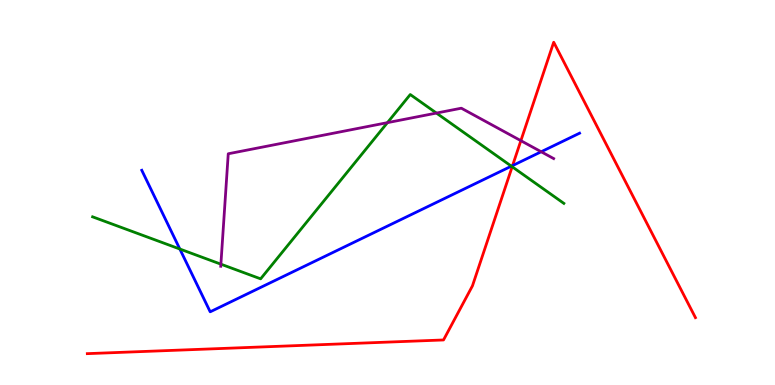[{'lines': ['blue', 'red'], 'intersections': [{'x': 6.61, 'y': 5.7}]}, {'lines': ['green', 'red'], 'intersections': [{'x': 6.61, 'y': 5.67}]}, {'lines': ['purple', 'red'], 'intersections': [{'x': 6.72, 'y': 6.35}]}, {'lines': ['blue', 'green'], 'intersections': [{'x': 2.32, 'y': 3.53}, {'x': 6.6, 'y': 5.68}]}, {'lines': ['blue', 'purple'], 'intersections': [{'x': 6.98, 'y': 6.06}]}, {'lines': ['green', 'purple'], 'intersections': [{'x': 2.85, 'y': 3.14}, {'x': 5.0, 'y': 6.81}, {'x': 5.63, 'y': 7.06}]}]